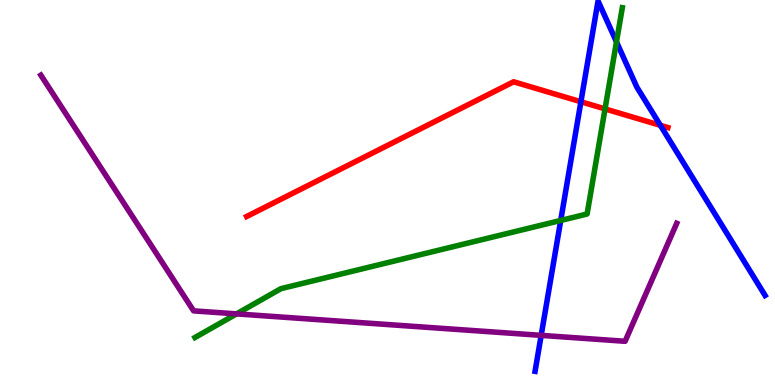[{'lines': ['blue', 'red'], 'intersections': [{'x': 7.5, 'y': 7.36}, {'x': 8.52, 'y': 6.74}]}, {'lines': ['green', 'red'], 'intersections': [{'x': 7.81, 'y': 7.17}]}, {'lines': ['purple', 'red'], 'intersections': []}, {'lines': ['blue', 'green'], 'intersections': [{'x': 7.24, 'y': 4.27}, {'x': 7.95, 'y': 8.91}]}, {'lines': ['blue', 'purple'], 'intersections': [{'x': 6.98, 'y': 1.29}]}, {'lines': ['green', 'purple'], 'intersections': [{'x': 3.05, 'y': 1.85}]}]